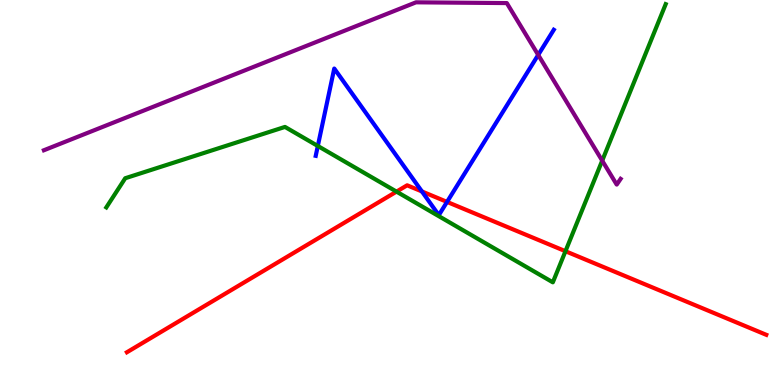[{'lines': ['blue', 'red'], 'intersections': [{'x': 5.44, 'y': 5.03}, {'x': 5.77, 'y': 4.76}]}, {'lines': ['green', 'red'], 'intersections': [{'x': 5.12, 'y': 5.02}, {'x': 7.3, 'y': 3.48}]}, {'lines': ['purple', 'red'], 'intersections': []}, {'lines': ['blue', 'green'], 'intersections': [{'x': 4.1, 'y': 6.21}]}, {'lines': ['blue', 'purple'], 'intersections': [{'x': 6.94, 'y': 8.57}]}, {'lines': ['green', 'purple'], 'intersections': [{'x': 7.77, 'y': 5.83}]}]